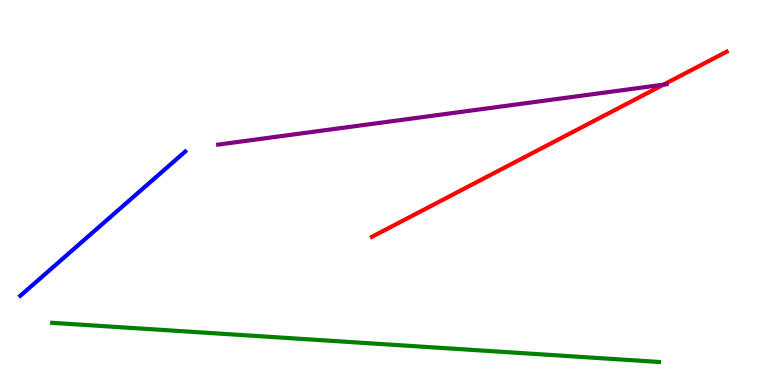[{'lines': ['blue', 'red'], 'intersections': []}, {'lines': ['green', 'red'], 'intersections': []}, {'lines': ['purple', 'red'], 'intersections': [{'x': 8.56, 'y': 7.8}]}, {'lines': ['blue', 'green'], 'intersections': []}, {'lines': ['blue', 'purple'], 'intersections': []}, {'lines': ['green', 'purple'], 'intersections': []}]